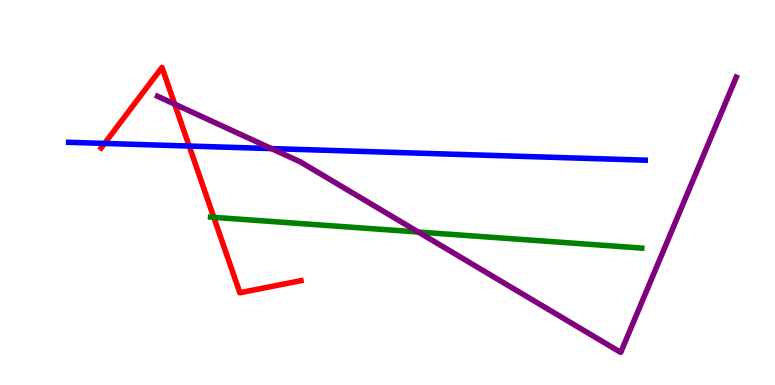[{'lines': ['blue', 'red'], 'intersections': [{'x': 1.35, 'y': 6.27}, {'x': 2.44, 'y': 6.21}]}, {'lines': ['green', 'red'], 'intersections': [{'x': 2.76, 'y': 4.35}]}, {'lines': ['purple', 'red'], 'intersections': [{'x': 2.25, 'y': 7.3}]}, {'lines': ['blue', 'green'], 'intersections': []}, {'lines': ['blue', 'purple'], 'intersections': [{'x': 3.5, 'y': 6.14}]}, {'lines': ['green', 'purple'], 'intersections': [{'x': 5.4, 'y': 3.97}]}]